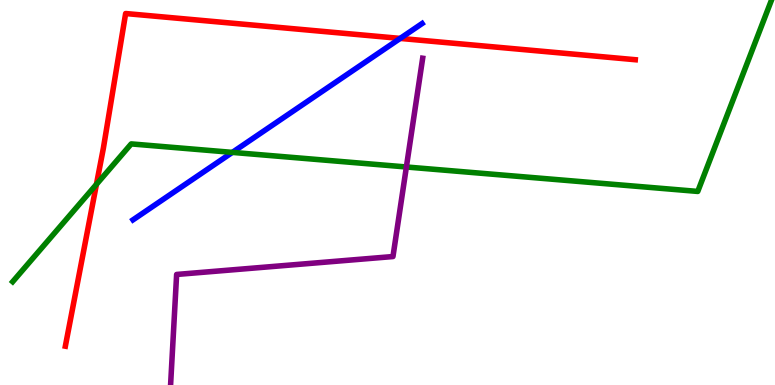[{'lines': ['blue', 'red'], 'intersections': [{'x': 5.16, 'y': 9.0}]}, {'lines': ['green', 'red'], 'intersections': [{'x': 1.24, 'y': 5.21}]}, {'lines': ['purple', 'red'], 'intersections': []}, {'lines': ['blue', 'green'], 'intersections': [{'x': 3.0, 'y': 6.04}]}, {'lines': ['blue', 'purple'], 'intersections': []}, {'lines': ['green', 'purple'], 'intersections': [{'x': 5.24, 'y': 5.66}]}]